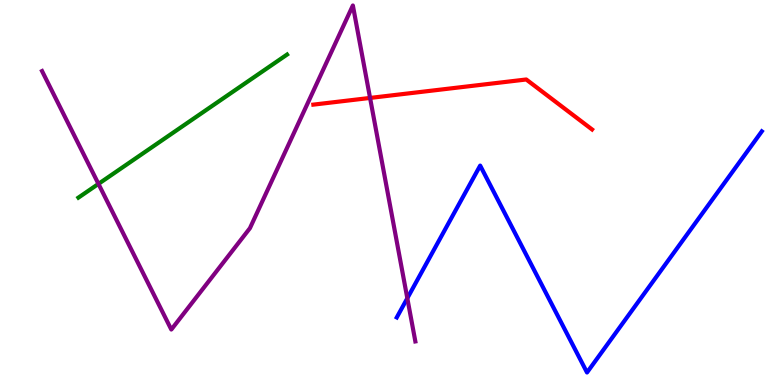[{'lines': ['blue', 'red'], 'intersections': []}, {'lines': ['green', 'red'], 'intersections': []}, {'lines': ['purple', 'red'], 'intersections': [{'x': 4.78, 'y': 7.46}]}, {'lines': ['blue', 'green'], 'intersections': []}, {'lines': ['blue', 'purple'], 'intersections': [{'x': 5.26, 'y': 2.25}]}, {'lines': ['green', 'purple'], 'intersections': [{'x': 1.27, 'y': 5.22}]}]